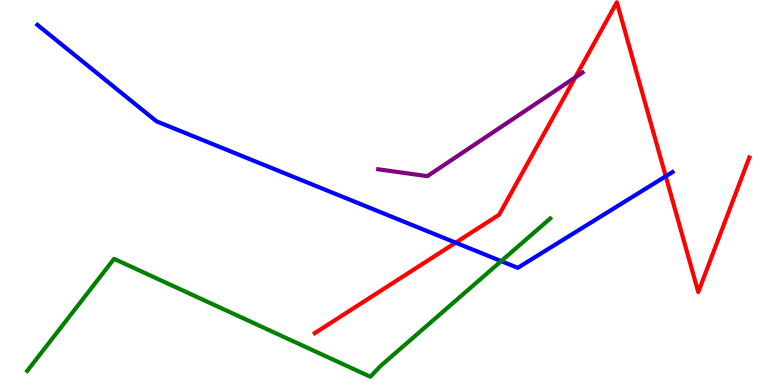[{'lines': ['blue', 'red'], 'intersections': [{'x': 5.88, 'y': 3.7}, {'x': 8.59, 'y': 5.42}]}, {'lines': ['green', 'red'], 'intersections': []}, {'lines': ['purple', 'red'], 'intersections': [{'x': 7.42, 'y': 7.99}]}, {'lines': ['blue', 'green'], 'intersections': [{'x': 6.47, 'y': 3.22}]}, {'lines': ['blue', 'purple'], 'intersections': []}, {'lines': ['green', 'purple'], 'intersections': []}]